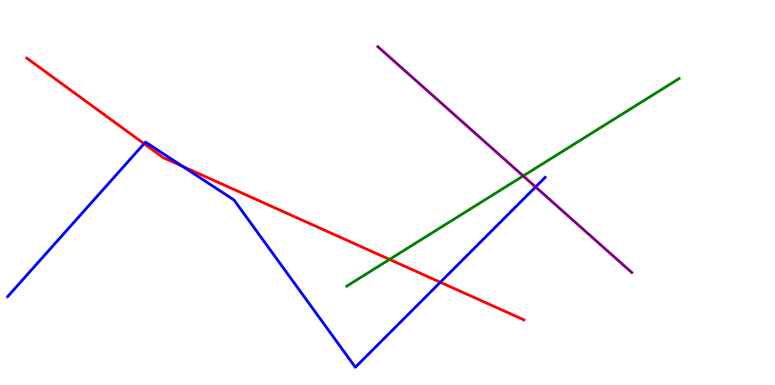[{'lines': ['blue', 'red'], 'intersections': [{'x': 1.86, 'y': 6.27}, {'x': 2.36, 'y': 5.68}, {'x': 5.68, 'y': 2.67}]}, {'lines': ['green', 'red'], 'intersections': [{'x': 5.03, 'y': 3.26}]}, {'lines': ['purple', 'red'], 'intersections': []}, {'lines': ['blue', 'green'], 'intersections': []}, {'lines': ['blue', 'purple'], 'intersections': [{'x': 6.91, 'y': 5.14}]}, {'lines': ['green', 'purple'], 'intersections': [{'x': 6.75, 'y': 5.43}]}]